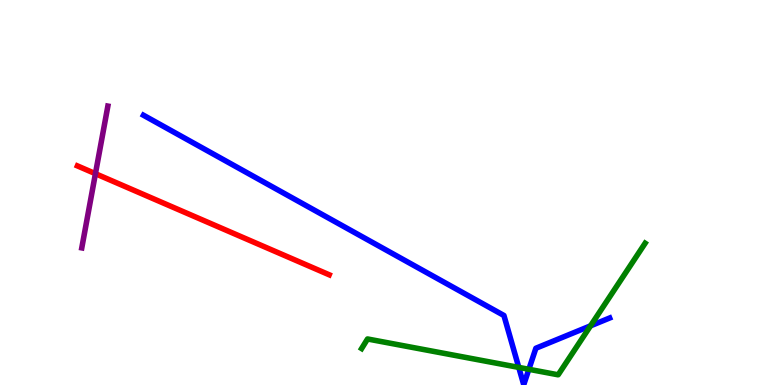[{'lines': ['blue', 'red'], 'intersections': []}, {'lines': ['green', 'red'], 'intersections': []}, {'lines': ['purple', 'red'], 'intersections': [{'x': 1.23, 'y': 5.49}]}, {'lines': ['blue', 'green'], 'intersections': [{'x': 6.69, 'y': 0.457}, {'x': 6.82, 'y': 0.408}, {'x': 7.62, 'y': 1.54}]}, {'lines': ['blue', 'purple'], 'intersections': []}, {'lines': ['green', 'purple'], 'intersections': []}]